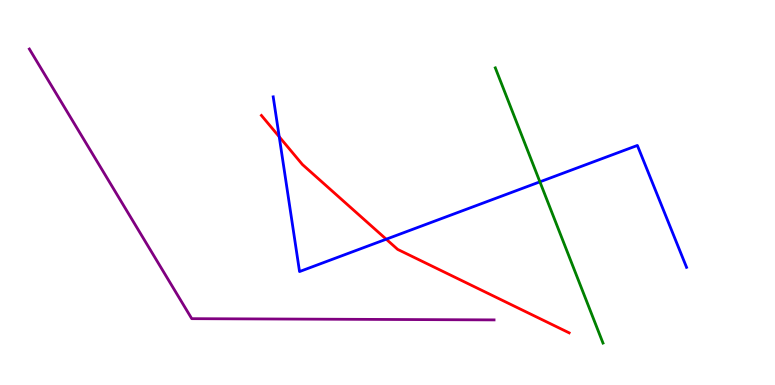[{'lines': ['blue', 'red'], 'intersections': [{'x': 3.6, 'y': 6.45}, {'x': 4.98, 'y': 3.79}]}, {'lines': ['green', 'red'], 'intersections': []}, {'lines': ['purple', 'red'], 'intersections': []}, {'lines': ['blue', 'green'], 'intersections': [{'x': 6.97, 'y': 5.28}]}, {'lines': ['blue', 'purple'], 'intersections': []}, {'lines': ['green', 'purple'], 'intersections': []}]